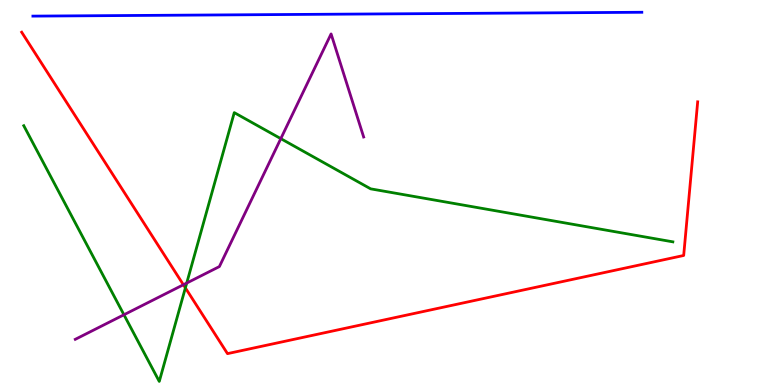[{'lines': ['blue', 'red'], 'intersections': []}, {'lines': ['green', 'red'], 'intersections': [{'x': 2.39, 'y': 2.52}]}, {'lines': ['purple', 'red'], 'intersections': [{'x': 2.37, 'y': 2.6}]}, {'lines': ['blue', 'green'], 'intersections': []}, {'lines': ['blue', 'purple'], 'intersections': []}, {'lines': ['green', 'purple'], 'intersections': [{'x': 1.6, 'y': 1.82}, {'x': 2.41, 'y': 2.65}, {'x': 3.62, 'y': 6.4}]}]